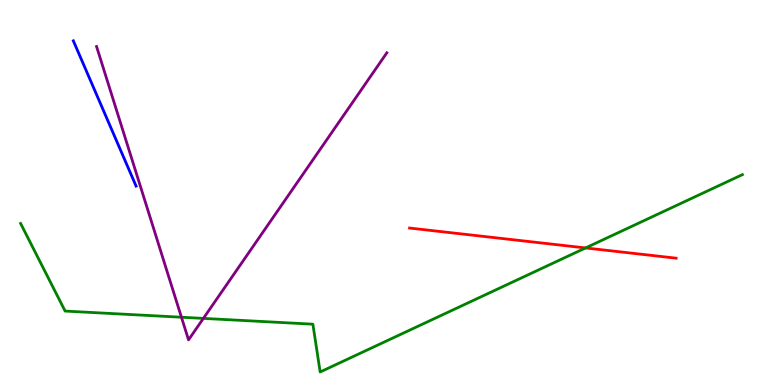[{'lines': ['blue', 'red'], 'intersections': []}, {'lines': ['green', 'red'], 'intersections': [{'x': 7.56, 'y': 3.56}]}, {'lines': ['purple', 'red'], 'intersections': []}, {'lines': ['blue', 'green'], 'intersections': []}, {'lines': ['blue', 'purple'], 'intersections': []}, {'lines': ['green', 'purple'], 'intersections': [{'x': 2.34, 'y': 1.76}, {'x': 2.62, 'y': 1.73}]}]